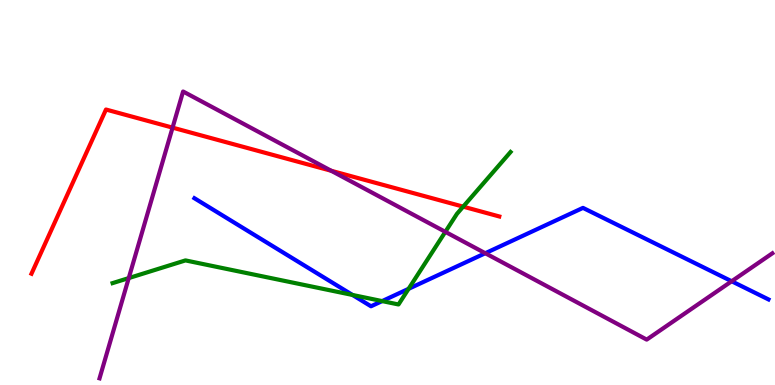[{'lines': ['blue', 'red'], 'intersections': []}, {'lines': ['green', 'red'], 'intersections': [{'x': 5.98, 'y': 4.63}]}, {'lines': ['purple', 'red'], 'intersections': [{'x': 2.23, 'y': 6.68}, {'x': 4.27, 'y': 5.56}]}, {'lines': ['blue', 'green'], 'intersections': [{'x': 4.55, 'y': 2.34}, {'x': 4.93, 'y': 2.18}, {'x': 5.27, 'y': 2.5}]}, {'lines': ['blue', 'purple'], 'intersections': [{'x': 6.26, 'y': 3.42}, {'x': 9.44, 'y': 2.69}]}, {'lines': ['green', 'purple'], 'intersections': [{'x': 1.66, 'y': 2.78}, {'x': 5.75, 'y': 3.98}]}]